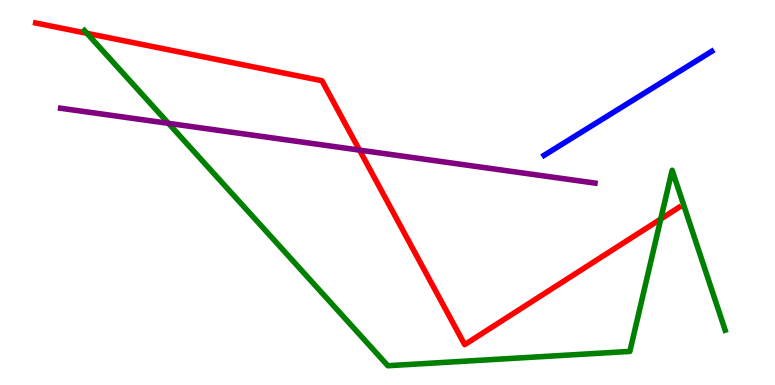[{'lines': ['blue', 'red'], 'intersections': []}, {'lines': ['green', 'red'], 'intersections': [{'x': 1.12, 'y': 9.13}, {'x': 8.53, 'y': 4.31}]}, {'lines': ['purple', 'red'], 'intersections': [{'x': 4.64, 'y': 6.1}]}, {'lines': ['blue', 'green'], 'intersections': []}, {'lines': ['blue', 'purple'], 'intersections': []}, {'lines': ['green', 'purple'], 'intersections': [{'x': 2.17, 'y': 6.8}]}]